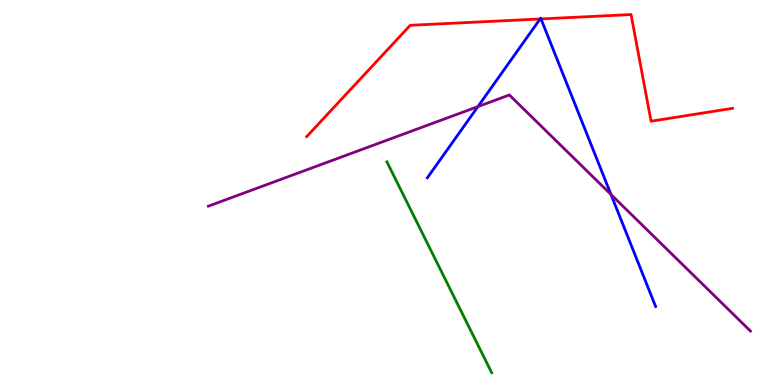[{'lines': ['blue', 'red'], 'intersections': [{'x': 6.97, 'y': 9.51}, {'x': 6.98, 'y': 9.51}]}, {'lines': ['green', 'red'], 'intersections': []}, {'lines': ['purple', 'red'], 'intersections': []}, {'lines': ['blue', 'green'], 'intersections': []}, {'lines': ['blue', 'purple'], 'intersections': [{'x': 6.17, 'y': 7.23}, {'x': 7.88, 'y': 4.95}]}, {'lines': ['green', 'purple'], 'intersections': []}]